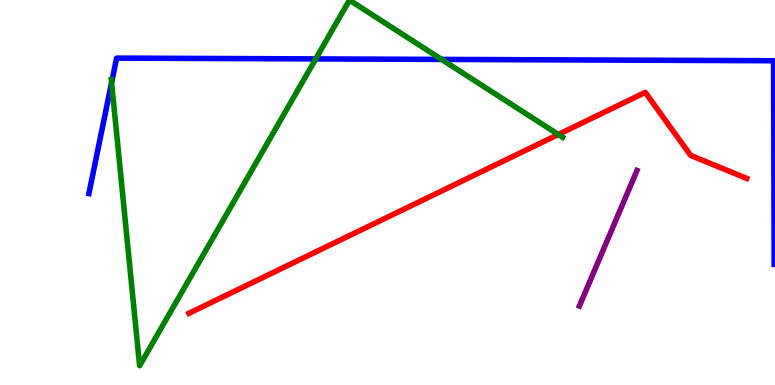[{'lines': ['blue', 'red'], 'intersections': []}, {'lines': ['green', 'red'], 'intersections': [{'x': 7.2, 'y': 6.51}]}, {'lines': ['purple', 'red'], 'intersections': []}, {'lines': ['blue', 'green'], 'intersections': [{'x': 1.44, 'y': 7.85}, {'x': 4.07, 'y': 8.47}, {'x': 5.7, 'y': 8.46}]}, {'lines': ['blue', 'purple'], 'intersections': []}, {'lines': ['green', 'purple'], 'intersections': []}]